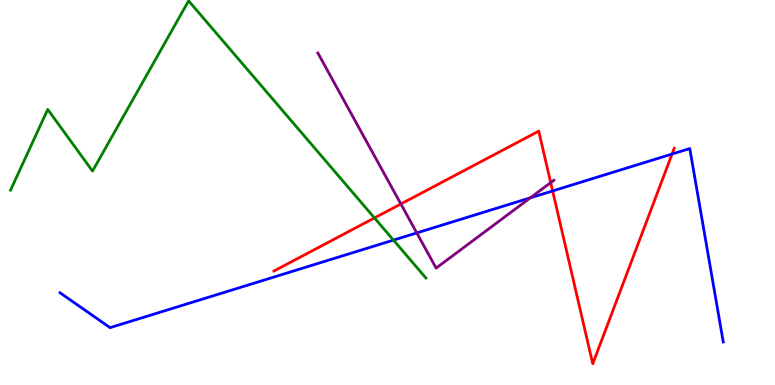[{'lines': ['blue', 'red'], 'intersections': [{'x': 7.13, 'y': 5.04}, {'x': 8.67, 'y': 6.0}]}, {'lines': ['green', 'red'], 'intersections': [{'x': 4.83, 'y': 4.34}]}, {'lines': ['purple', 'red'], 'intersections': [{'x': 5.17, 'y': 4.7}, {'x': 7.11, 'y': 5.26}]}, {'lines': ['blue', 'green'], 'intersections': [{'x': 5.08, 'y': 3.76}]}, {'lines': ['blue', 'purple'], 'intersections': [{'x': 5.38, 'y': 3.95}, {'x': 6.84, 'y': 4.86}]}, {'lines': ['green', 'purple'], 'intersections': []}]